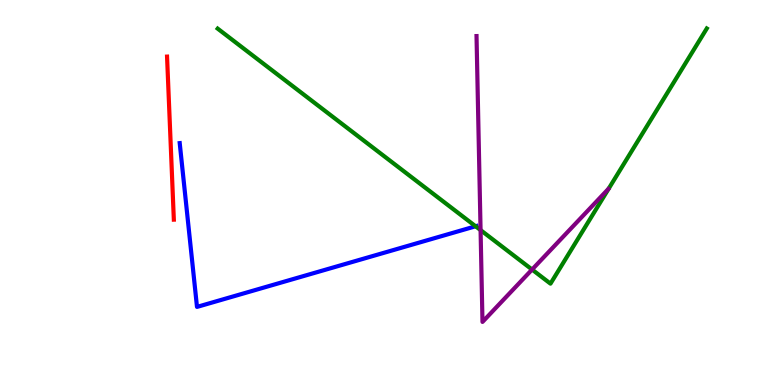[{'lines': ['blue', 'red'], 'intersections': []}, {'lines': ['green', 'red'], 'intersections': []}, {'lines': ['purple', 'red'], 'intersections': []}, {'lines': ['blue', 'green'], 'intersections': [{'x': 6.14, 'y': 4.12}]}, {'lines': ['blue', 'purple'], 'intersections': []}, {'lines': ['green', 'purple'], 'intersections': [{'x': 6.2, 'y': 4.02}, {'x': 6.87, 'y': 3.0}]}]